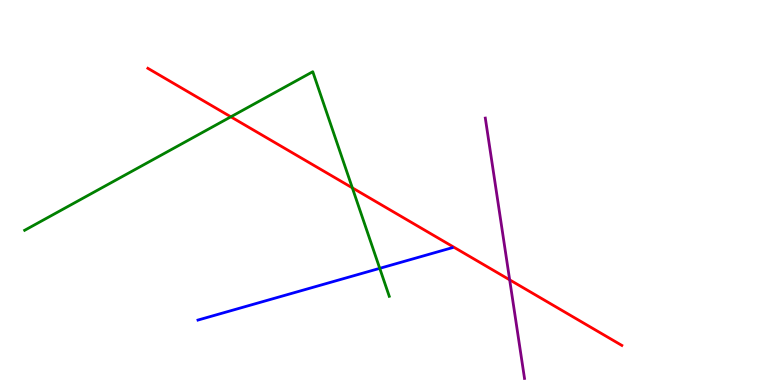[{'lines': ['blue', 'red'], 'intersections': []}, {'lines': ['green', 'red'], 'intersections': [{'x': 2.98, 'y': 6.97}, {'x': 4.55, 'y': 5.12}]}, {'lines': ['purple', 'red'], 'intersections': [{'x': 6.58, 'y': 2.73}]}, {'lines': ['blue', 'green'], 'intersections': [{'x': 4.9, 'y': 3.03}]}, {'lines': ['blue', 'purple'], 'intersections': []}, {'lines': ['green', 'purple'], 'intersections': []}]